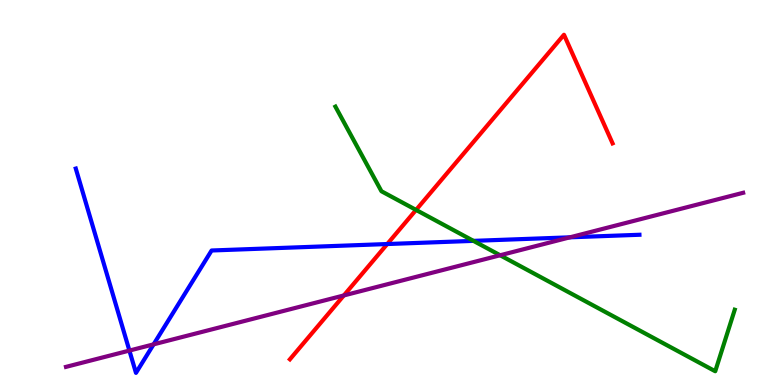[{'lines': ['blue', 'red'], 'intersections': [{'x': 5.0, 'y': 3.66}]}, {'lines': ['green', 'red'], 'intersections': [{'x': 5.37, 'y': 4.55}]}, {'lines': ['purple', 'red'], 'intersections': [{'x': 4.44, 'y': 2.33}]}, {'lines': ['blue', 'green'], 'intersections': [{'x': 6.11, 'y': 3.74}]}, {'lines': ['blue', 'purple'], 'intersections': [{'x': 1.67, 'y': 0.894}, {'x': 1.98, 'y': 1.06}, {'x': 7.35, 'y': 3.84}]}, {'lines': ['green', 'purple'], 'intersections': [{'x': 6.45, 'y': 3.37}]}]